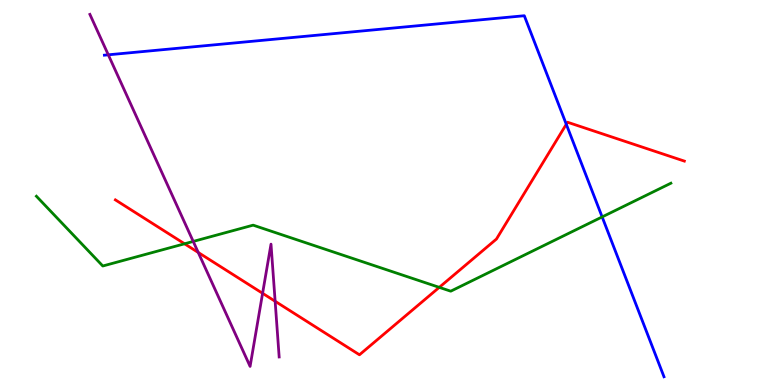[{'lines': ['blue', 'red'], 'intersections': [{'x': 7.31, 'y': 6.77}]}, {'lines': ['green', 'red'], 'intersections': [{'x': 2.38, 'y': 3.67}, {'x': 5.67, 'y': 2.54}]}, {'lines': ['purple', 'red'], 'intersections': [{'x': 2.56, 'y': 3.44}, {'x': 3.39, 'y': 2.38}, {'x': 3.55, 'y': 2.17}]}, {'lines': ['blue', 'green'], 'intersections': [{'x': 7.77, 'y': 4.37}]}, {'lines': ['blue', 'purple'], 'intersections': [{'x': 1.4, 'y': 8.58}]}, {'lines': ['green', 'purple'], 'intersections': [{'x': 2.49, 'y': 3.73}]}]